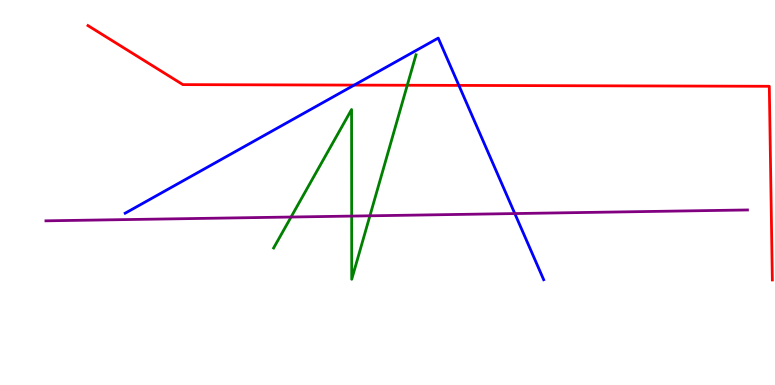[{'lines': ['blue', 'red'], 'intersections': [{'x': 4.57, 'y': 7.79}, {'x': 5.92, 'y': 7.78}]}, {'lines': ['green', 'red'], 'intersections': [{'x': 5.26, 'y': 7.79}]}, {'lines': ['purple', 'red'], 'intersections': []}, {'lines': ['blue', 'green'], 'intersections': []}, {'lines': ['blue', 'purple'], 'intersections': [{'x': 6.64, 'y': 4.45}]}, {'lines': ['green', 'purple'], 'intersections': [{'x': 3.76, 'y': 4.36}, {'x': 4.54, 'y': 4.39}, {'x': 4.77, 'y': 4.39}]}]